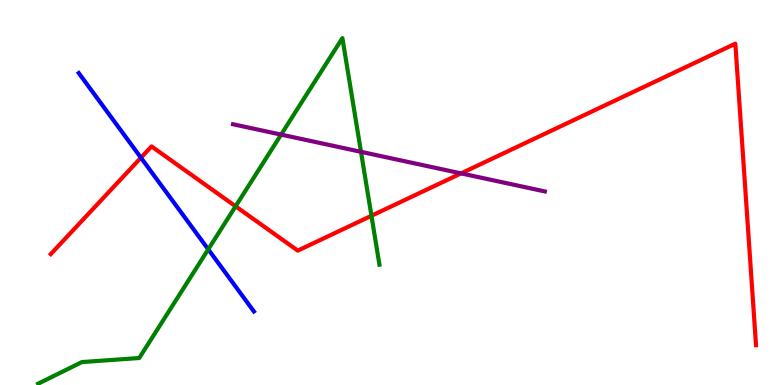[{'lines': ['blue', 'red'], 'intersections': [{'x': 1.82, 'y': 5.9}]}, {'lines': ['green', 'red'], 'intersections': [{'x': 3.04, 'y': 4.64}, {'x': 4.79, 'y': 4.4}]}, {'lines': ['purple', 'red'], 'intersections': [{'x': 5.95, 'y': 5.5}]}, {'lines': ['blue', 'green'], 'intersections': [{'x': 2.69, 'y': 3.52}]}, {'lines': ['blue', 'purple'], 'intersections': []}, {'lines': ['green', 'purple'], 'intersections': [{'x': 3.63, 'y': 6.5}, {'x': 4.66, 'y': 6.06}]}]